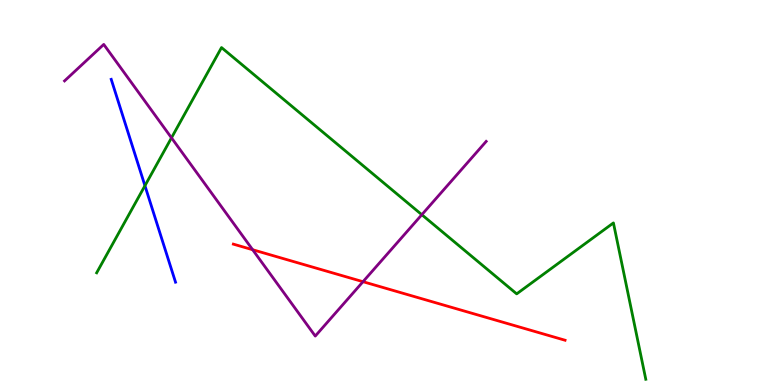[{'lines': ['blue', 'red'], 'intersections': []}, {'lines': ['green', 'red'], 'intersections': []}, {'lines': ['purple', 'red'], 'intersections': [{'x': 3.26, 'y': 3.51}, {'x': 4.68, 'y': 2.68}]}, {'lines': ['blue', 'green'], 'intersections': [{'x': 1.87, 'y': 5.18}]}, {'lines': ['blue', 'purple'], 'intersections': []}, {'lines': ['green', 'purple'], 'intersections': [{'x': 2.21, 'y': 6.42}, {'x': 5.44, 'y': 4.42}]}]